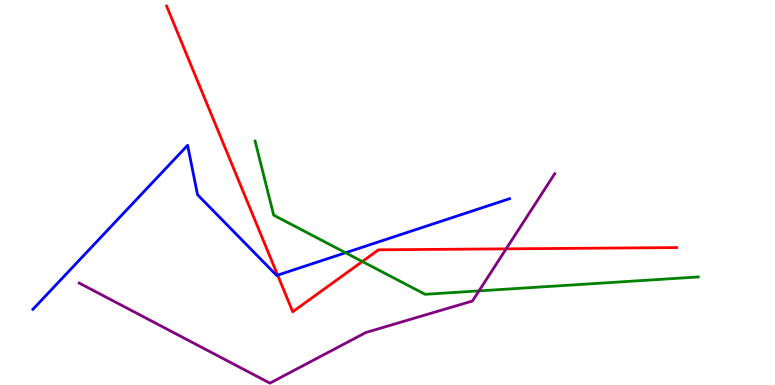[{'lines': ['blue', 'red'], 'intersections': [{'x': 3.58, 'y': 2.85}]}, {'lines': ['green', 'red'], 'intersections': [{'x': 4.68, 'y': 3.21}]}, {'lines': ['purple', 'red'], 'intersections': [{'x': 6.53, 'y': 3.54}]}, {'lines': ['blue', 'green'], 'intersections': [{'x': 4.46, 'y': 3.44}]}, {'lines': ['blue', 'purple'], 'intersections': []}, {'lines': ['green', 'purple'], 'intersections': [{'x': 6.18, 'y': 2.44}]}]